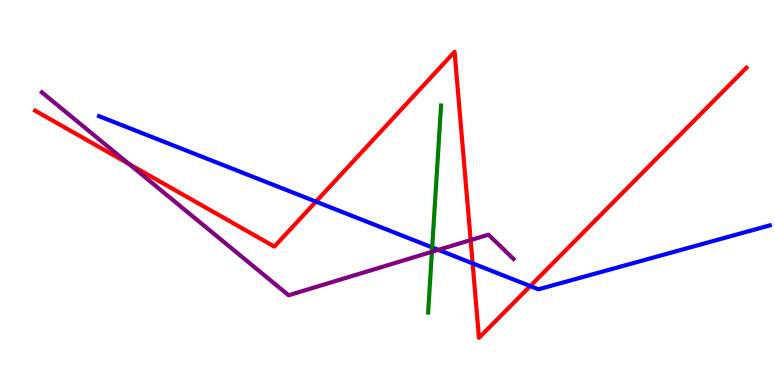[{'lines': ['blue', 'red'], 'intersections': [{'x': 4.08, 'y': 4.76}, {'x': 6.1, 'y': 3.16}, {'x': 6.84, 'y': 2.57}]}, {'lines': ['green', 'red'], 'intersections': []}, {'lines': ['purple', 'red'], 'intersections': [{'x': 1.67, 'y': 5.74}, {'x': 6.07, 'y': 3.76}]}, {'lines': ['blue', 'green'], 'intersections': [{'x': 5.58, 'y': 3.57}]}, {'lines': ['blue', 'purple'], 'intersections': [{'x': 5.66, 'y': 3.51}]}, {'lines': ['green', 'purple'], 'intersections': [{'x': 5.57, 'y': 3.46}]}]